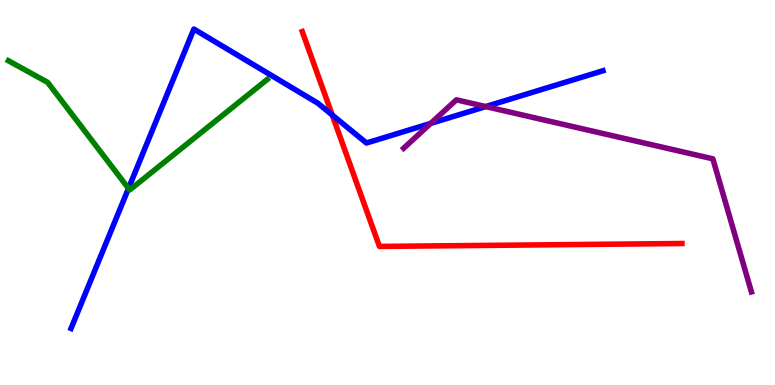[{'lines': ['blue', 'red'], 'intersections': [{'x': 4.29, 'y': 7.01}]}, {'lines': ['green', 'red'], 'intersections': []}, {'lines': ['purple', 'red'], 'intersections': []}, {'lines': ['blue', 'green'], 'intersections': [{'x': 1.66, 'y': 5.11}]}, {'lines': ['blue', 'purple'], 'intersections': [{'x': 5.56, 'y': 6.8}, {'x': 6.27, 'y': 7.23}]}, {'lines': ['green', 'purple'], 'intersections': []}]